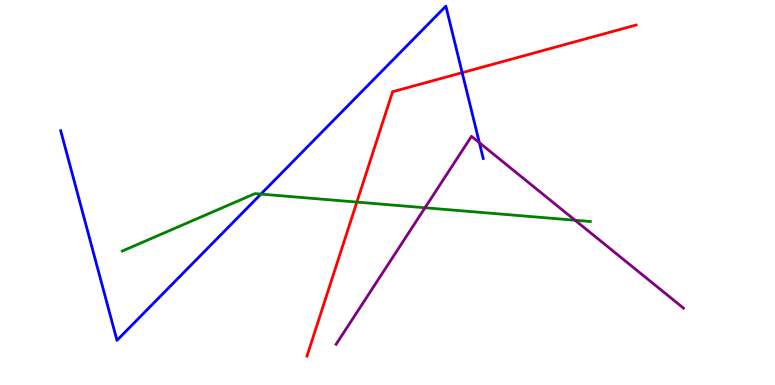[{'lines': ['blue', 'red'], 'intersections': [{'x': 5.96, 'y': 8.11}]}, {'lines': ['green', 'red'], 'intersections': [{'x': 4.6, 'y': 4.75}]}, {'lines': ['purple', 'red'], 'intersections': []}, {'lines': ['blue', 'green'], 'intersections': [{'x': 3.37, 'y': 4.96}]}, {'lines': ['blue', 'purple'], 'intersections': [{'x': 6.19, 'y': 6.29}]}, {'lines': ['green', 'purple'], 'intersections': [{'x': 5.48, 'y': 4.6}, {'x': 7.42, 'y': 4.28}]}]